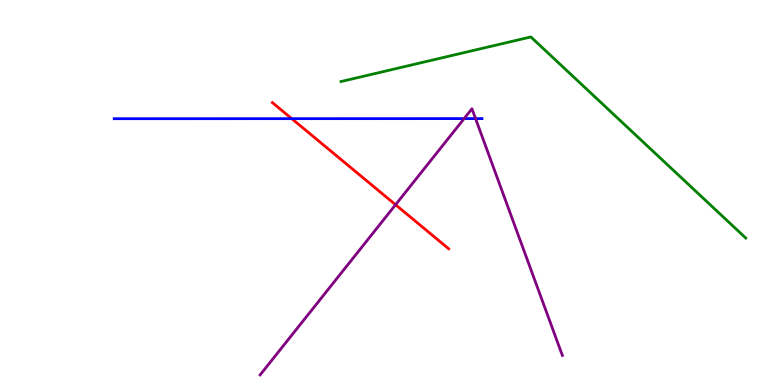[{'lines': ['blue', 'red'], 'intersections': [{'x': 3.76, 'y': 6.92}]}, {'lines': ['green', 'red'], 'intersections': []}, {'lines': ['purple', 'red'], 'intersections': [{'x': 5.1, 'y': 4.68}]}, {'lines': ['blue', 'green'], 'intersections': []}, {'lines': ['blue', 'purple'], 'intersections': [{'x': 5.99, 'y': 6.92}, {'x': 6.14, 'y': 6.92}]}, {'lines': ['green', 'purple'], 'intersections': []}]